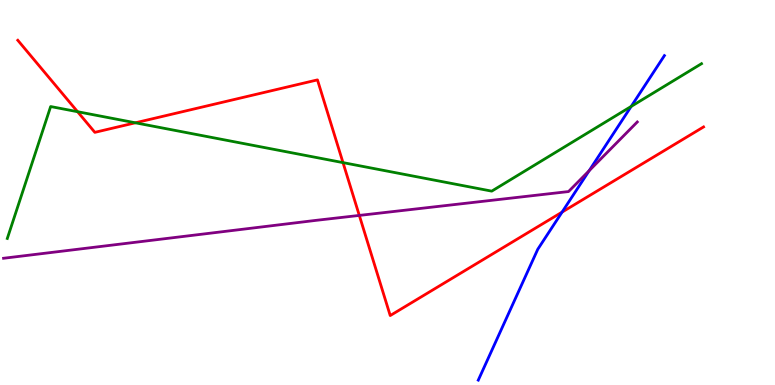[{'lines': ['blue', 'red'], 'intersections': [{'x': 7.25, 'y': 4.49}]}, {'lines': ['green', 'red'], 'intersections': [{'x': 1.0, 'y': 7.1}, {'x': 1.75, 'y': 6.81}, {'x': 4.43, 'y': 5.78}]}, {'lines': ['purple', 'red'], 'intersections': [{'x': 4.64, 'y': 4.4}]}, {'lines': ['blue', 'green'], 'intersections': [{'x': 8.14, 'y': 7.24}]}, {'lines': ['blue', 'purple'], 'intersections': [{'x': 7.6, 'y': 5.57}]}, {'lines': ['green', 'purple'], 'intersections': []}]